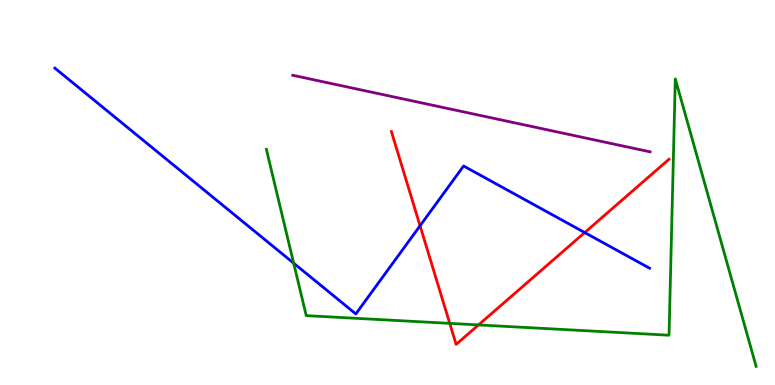[{'lines': ['blue', 'red'], 'intersections': [{'x': 5.42, 'y': 4.14}, {'x': 7.54, 'y': 3.96}]}, {'lines': ['green', 'red'], 'intersections': [{'x': 5.8, 'y': 1.6}, {'x': 6.17, 'y': 1.56}]}, {'lines': ['purple', 'red'], 'intersections': []}, {'lines': ['blue', 'green'], 'intersections': [{'x': 3.79, 'y': 3.16}]}, {'lines': ['blue', 'purple'], 'intersections': []}, {'lines': ['green', 'purple'], 'intersections': []}]